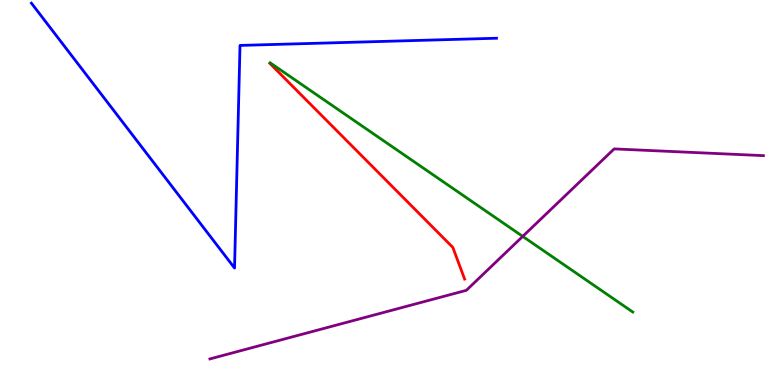[{'lines': ['blue', 'red'], 'intersections': []}, {'lines': ['green', 'red'], 'intersections': []}, {'lines': ['purple', 'red'], 'intersections': []}, {'lines': ['blue', 'green'], 'intersections': []}, {'lines': ['blue', 'purple'], 'intersections': []}, {'lines': ['green', 'purple'], 'intersections': [{'x': 6.74, 'y': 3.86}]}]